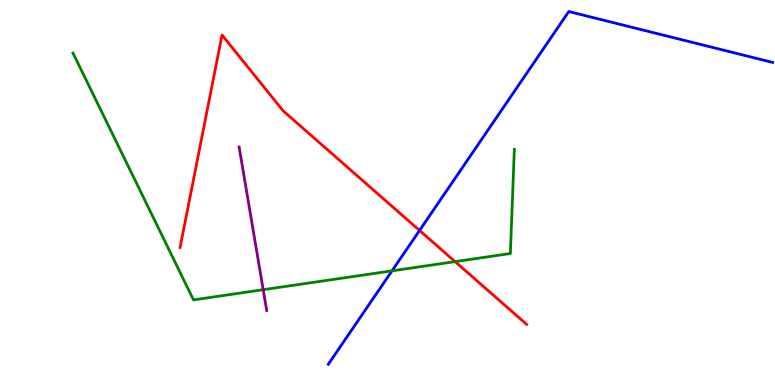[{'lines': ['blue', 'red'], 'intersections': [{'x': 5.41, 'y': 4.01}]}, {'lines': ['green', 'red'], 'intersections': [{'x': 5.87, 'y': 3.2}]}, {'lines': ['purple', 'red'], 'intersections': []}, {'lines': ['blue', 'green'], 'intersections': [{'x': 5.06, 'y': 2.96}]}, {'lines': ['blue', 'purple'], 'intersections': []}, {'lines': ['green', 'purple'], 'intersections': [{'x': 3.4, 'y': 2.48}]}]